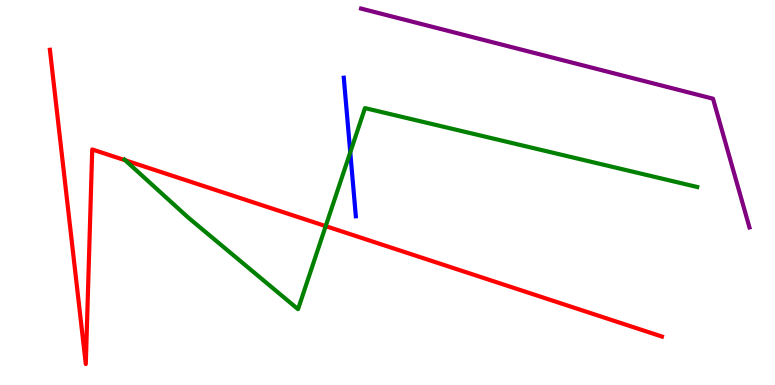[{'lines': ['blue', 'red'], 'intersections': []}, {'lines': ['green', 'red'], 'intersections': [{'x': 1.62, 'y': 5.84}, {'x': 4.2, 'y': 4.13}]}, {'lines': ['purple', 'red'], 'intersections': []}, {'lines': ['blue', 'green'], 'intersections': [{'x': 4.52, 'y': 6.04}]}, {'lines': ['blue', 'purple'], 'intersections': []}, {'lines': ['green', 'purple'], 'intersections': []}]